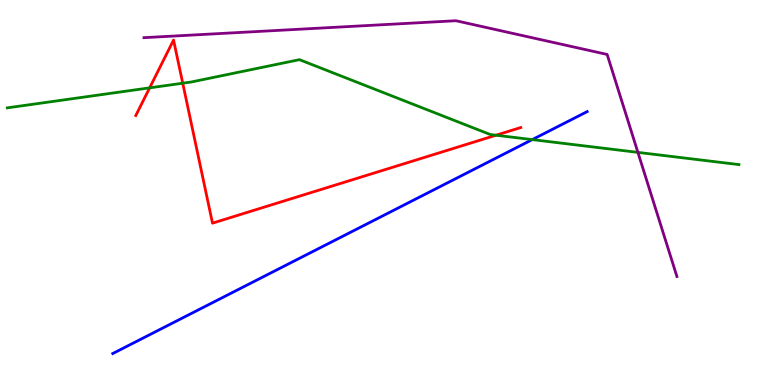[{'lines': ['blue', 'red'], 'intersections': []}, {'lines': ['green', 'red'], 'intersections': [{'x': 1.93, 'y': 7.72}, {'x': 2.36, 'y': 7.84}, {'x': 6.4, 'y': 6.49}]}, {'lines': ['purple', 'red'], 'intersections': []}, {'lines': ['blue', 'green'], 'intersections': [{'x': 6.87, 'y': 6.37}]}, {'lines': ['blue', 'purple'], 'intersections': []}, {'lines': ['green', 'purple'], 'intersections': [{'x': 8.23, 'y': 6.04}]}]